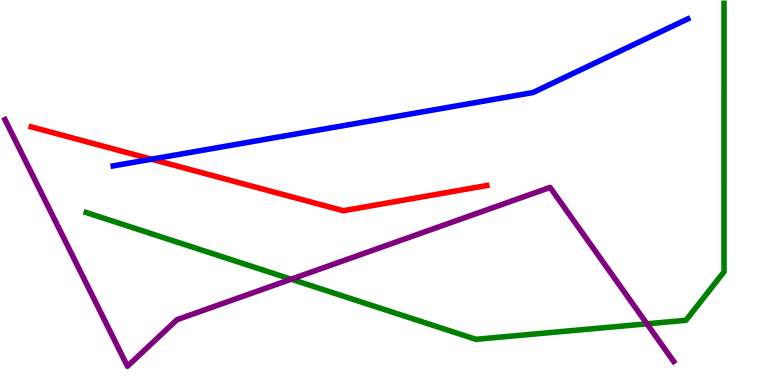[{'lines': ['blue', 'red'], 'intersections': [{'x': 1.96, 'y': 5.87}]}, {'lines': ['green', 'red'], 'intersections': []}, {'lines': ['purple', 'red'], 'intersections': []}, {'lines': ['blue', 'green'], 'intersections': []}, {'lines': ['blue', 'purple'], 'intersections': []}, {'lines': ['green', 'purple'], 'intersections': [{'x': 3.76, 'y': 2.75}, {'x': 8.35, 'y': 1.59}]}]